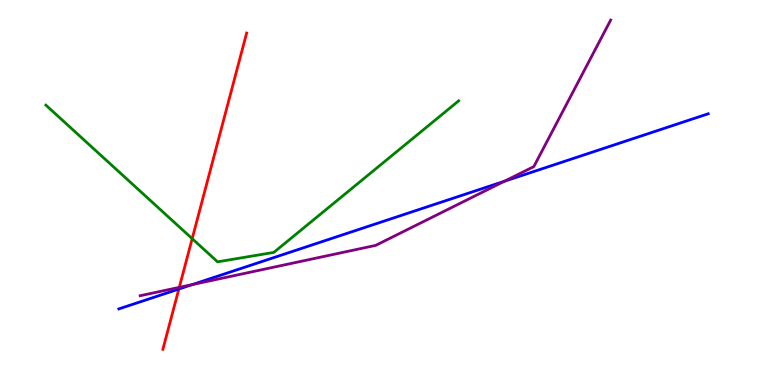[{'lines': ['blue', 'red'], 'intersections': [{'x': 2.31, 'y': 2.49}]}, {'lines': ['green', 'red'], 'intersections': [{'x': 2.48, 'y': 3.8}]}, {'lines': ['purple', 'red'], 'intersections': [{'x': 2.31, 'y': 2.54}]}, {'lines': ['blue', 'green'], 'intersections': []}, {'lines': ['blue', 'purple'], 'intersections': [{'x': 2.48, 'y': 2.61}, {'x': 6.51, 'y': 5.29}]}, {'lines': ['green', 'purple'], 'intersections': []}]